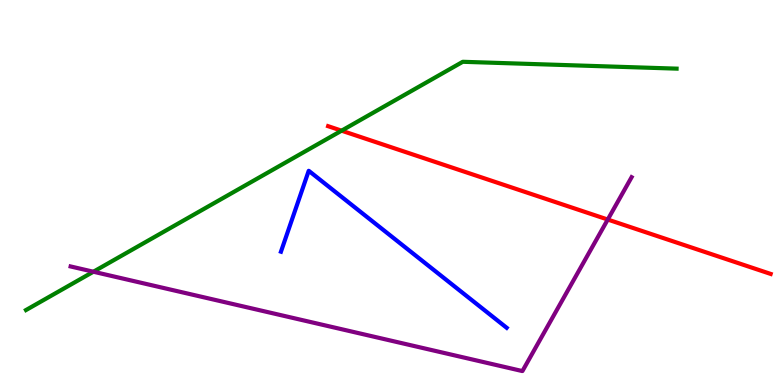[{'lines': ['blue', 'red'], 'intersections': []}, {'lines': ['green', 'red'], 'intersections': [{'x': 4.41, 'y': 6.61}]}, {'lines': ['purple', 'red'], 'intersections': [{'x': 7.84, 'y': 4.3}]}, {'lines': ['blue', 'green'], 'intersections': []}, {'lines': ['blue', 'purple'], 'intersections': []}, {'lines': ['green', 'purple'], 'intersections': [{'x': 1.21, 'y': 2.94}]}]